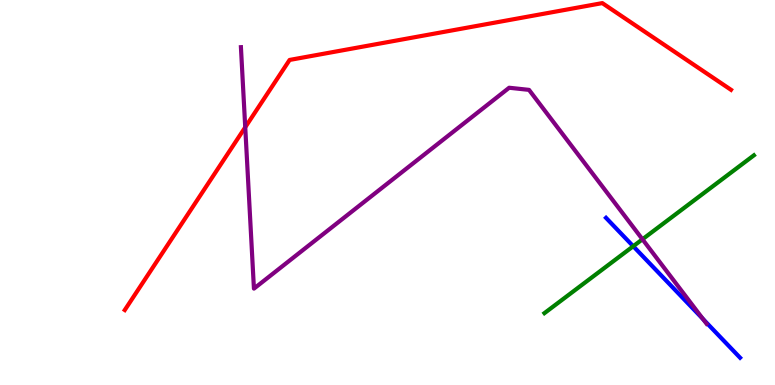[{'lines': ['blue', 'red'], 'intersections': []}, {'lines': ['green', 'red'], 'intersections': []}, {'lines': ['purple', 'red'], 'intersections': [{'x': 3.16, 'y': 6.69}]}, {'lines': ['blue', 'green'], 'intersections': [{'x': 8.17, 'y': 3.6}]}, {'lines': ['blue', 'purple'], 'intersections': [{'x': 9.07, 'y': 1.71}]}, {'lines': ['green', 'purple'], 'intersections': [{'x': 8.29, 'y': 3.78}]}]